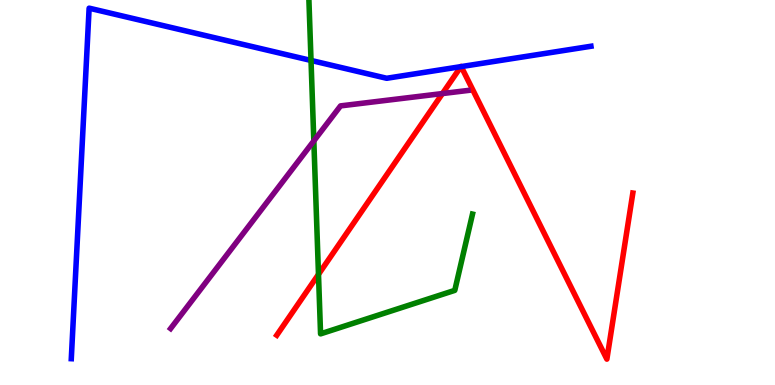[{'lines': ['blue', 'red'], 'intersections': [{'x': 5.95, 'y': 8.27}, {'x': 5.95, 'y': 8.27}]}, {'lines': ['green', 'red'], 'intersections': [{'x': 4.11, 'y': 2.87}]}, {'lines': ['purple', 'red'], 'intersections': [{'x': 5.71, 'y': 7.57}]}, {'lines': ['blue', 'green'], 'intersections': [{'x': 4.01, 'y': 8.43}]}, {'lines': ['blue', 'purple'], 'intersections': []}, {'lines': ['green', 'purple'], 'intersections': [{'x': 4.05, 'y': 6.34}]}]